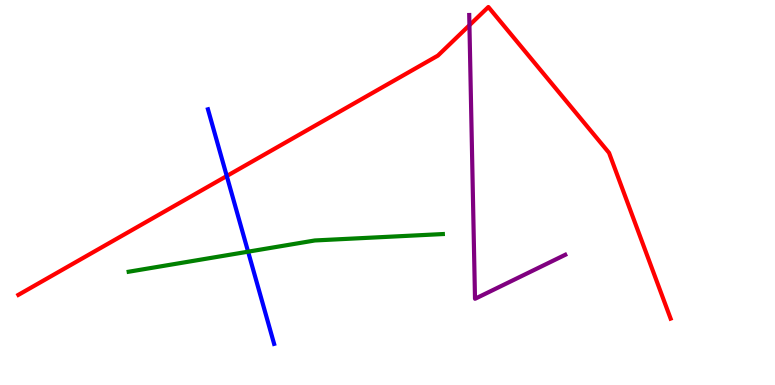[{'lines': ['blue', 'red'], 'intersections': [{'x': 2.93, 'y': 5.43}]}, {'lines': ['green', 'red'], 'intersections': []}, {'lines': ['purple', 'red'], 'intersections': [{'x': 6.06, 'y': 9.34}]}, {'lines': ['blue', 'green'], 'intersections': [{'x': 3.2, 'y': 3.46}]}, {'lines': ['blue', 'purple'], 'intersections': []}, {'lines': ['green', 'purple'], 'intersections': []}]